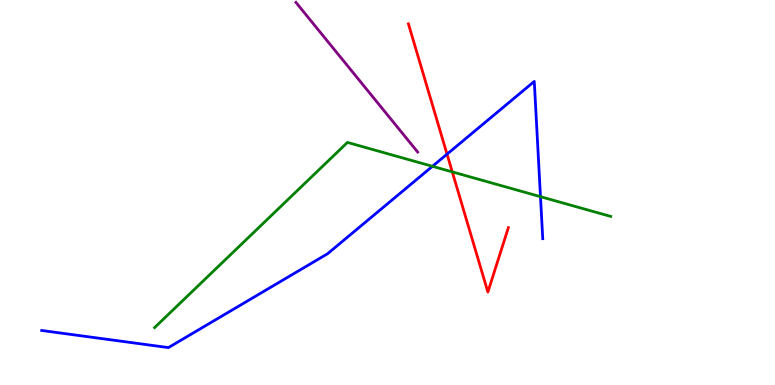[{'lines': ['blue', 'red'], 'intersections': [{'x': 5.77, 'y': 6.0}]}, {'lines': ['green', 'red'], 'intersections': [{'x': 5.84, 'y': 5.54}]}, {'lines': ['purple', 'red'], 'intersections': []}, {'lines': ['blue', 'green'], 'intersections': [{'x': 5.58, 'y': 5.68}, {'x': 6.97, 'y': 4.89}]}, {'lines': ['blue', 'purple'], 'intersections': []}, {'lines': ['green', 'purple'], 'intersections': []}]